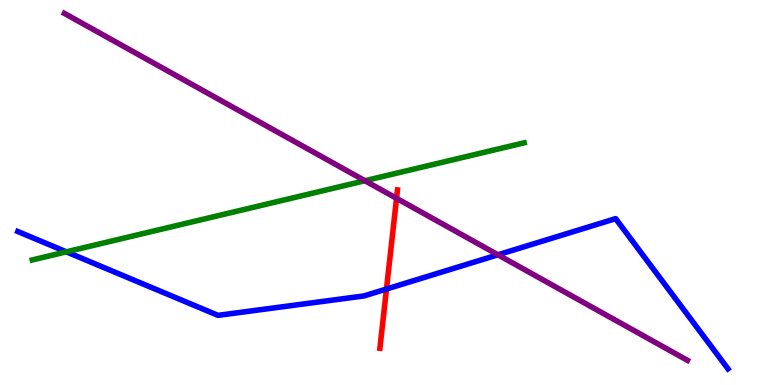[{'lines': ['blue', 'red'], 'intersections': [{'x': 4.99, 'y': 2.49}]}, {'lines': ['green', 'red'], 'intersections': []}, {'lines': ['purple', 'red'], 'intersections': [{'x': 5.12, 'y': 4.85}]}, {'lines': ['blue', 'green'], 'intersections': [{'x': 0.856, 'y': 3.46}]}, {'lines': ['blue', 'purple'], 'intersections': [{'x': 6.42, 'y': 3.38}]}, {'lines': ['green', 'purple'], 'intersections': [{'x': 4.71, 'y': 5.31}]}]